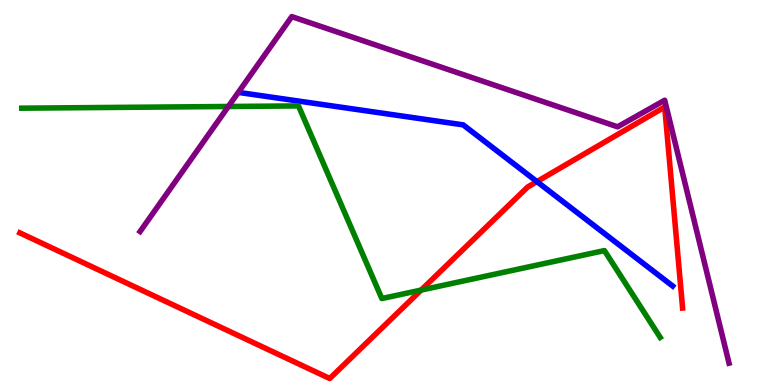[{'lines': ['blue', 'red'], 'intersections': [{'x': 6.93, 'y': 5.28}]}, {'lines': ['green', 'red'], 'intersections': [{'x': 5.43, 'y': 2.47}]}, {'lines': ['purple', 'red'], 'intersections': []}, {'lines': ['blue', 'green'], 'intersections': []}, {'lines': ['blue', 'purple'], 'intersections': []}, {'lines': ['green', 'purple'], 'intersections': [{'x': 2.95, 'y': 7.23}]}]